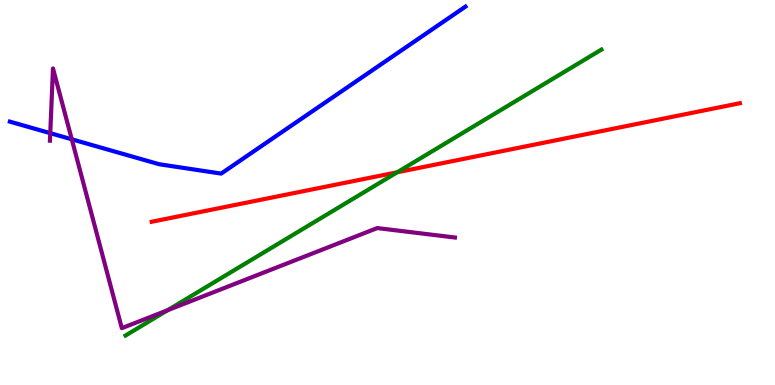[{'lines': ['blue', 'red'], 'intersections': []}, {'lines': ['green', 'red'], 'intersections': [{'x': 5.13, 'y': 5.53}]}, {'lines': ['purple', 'red'], 'intersections': []}, {'lines': ['blue', 'green'], 'intersections': []}, {'lines': ['blue', 'purple'], 'intersections': [{'x': 0.648, 'y': 6.54}, {'x': 0.926, 'y': 6.38}]}, {'lines': ['green', 'purple'], 'intersections': [{'x': 2.16, 'y': 1.94}]}]